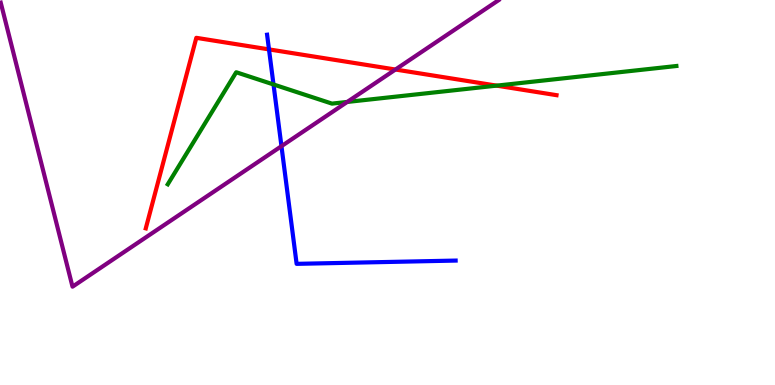[{'lines': ['blue', 'red'], 'intersections': [{'x': 3.47, 'y': 8.72}]}, {'lines': ['green', 'red'], 'intersections': [{'x': 6.41, 'y': 7.78}]}, {'lines': ['purple', 'red'], 'intersections': [{'x': 5.1, 'y': 8.19}]}, {'lines': ['blue', 'green'], 'intersections': [{'x': 3.53, 'y': 7.81}]}, {'lines': ['blue', 'purple'], 'intersections': [{'x': 3.63, 'y': 6.2}]}, {'lines': ['green', 'purple'], 'intersections': [{'x': 4.48, 'y': 7.35}]}]